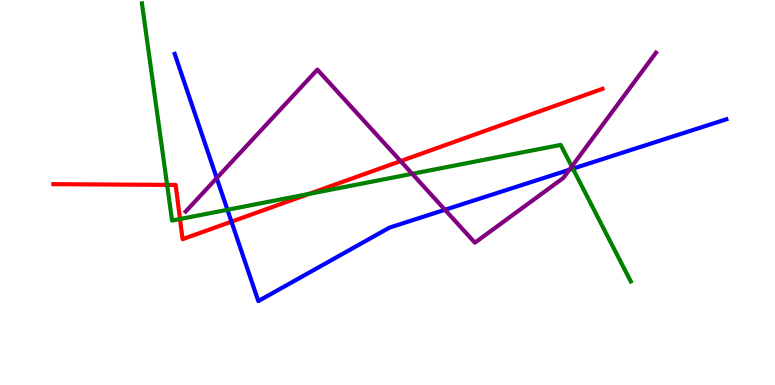[{'lines': ['blue', 'red'], 'intersections': [{'x': 2.99, 'y': 4.24}]}, {'lines': ['green', 'red'], 'intersections': [{'x': 2.16, 'y': 5.2}, {'x': 2.32, 'y': 4.31}, {'x': 3.99, 'y': 4.96}]}, {'lines': ['purple', 'red'], 'intersections': [{'x': 5.17, 'y': 5.82}]}, {'lines': ['blue', 'green'], 'intersections': [{'x': 2.93, 'y': 4.55}, {'x': 7.39, 'y': 5.62}]}, {'lines': ['blue', 'purple'], 'intersections': [{'x': 2.8, 'y': 5.37}, {'x': 5.74, 'y': 4.55}, {'x': 7.35, 'y': 5.59}]}, {'lines': ['green', 'purple'], 'intersections': [{'x': 5.32, 'y': 5.49}, {'x': 7.38, 'y': 5.67}]}]